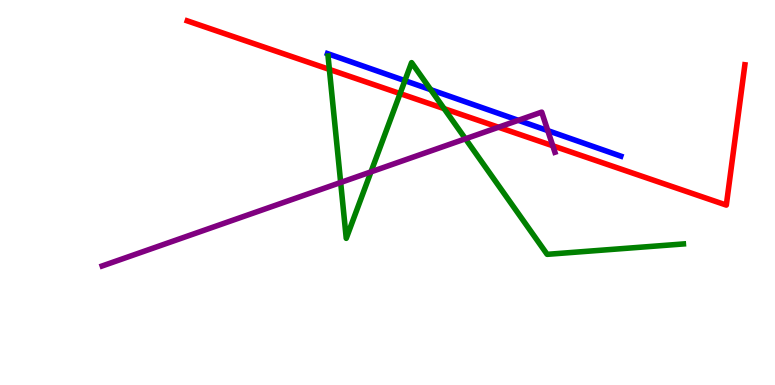[{'lines': ['blue', 'red'], 'intersections': []}, {'lines': ['green', 'red'], 'intersections': [{'x': 4.25, 'y': 8.2}, {'x': 5.16, 'y': 7.57}, {'x': 5.73, 'y': 7.18}]}, {'lines': ['purple', 'red'], 'intersections': [{'x': 6.43, 'y': 6.7}, {'x': 7.13, 'y': 6.21}]}, {'lines': ['blue', 'green'], 'intersections': [{'x': 5.22, 'y': 7.91}, {'x': 5.56, 'y': 7.67}]}, {'lines': ['blue', 'purple'], 'intersections': [{'x': 6.69, 'y': 6.88}, {'x': 7.07, 'y': 6.61}]}, {'lines': ['green', 'purple'], 'intersections': [{'x': 4.4, 'y': 5.26}, {'x': 4.79, 'y': 5.54}, {'x': 6.01, 'y': 6.39}]}]